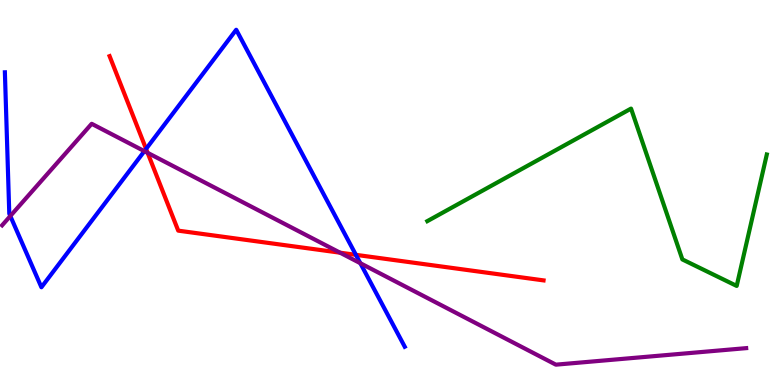[{'lines': ['blue', 'red'], 'intersections': [{'x': 1.88, 'y': 6.13}, {'x': 4.59, 'y': 3.38}]}, {'lines': ['green', 'red'], 'intersections': []}, {'lines': ['purple', 'red'], 'intersections': [{'x': 1.9, 'y': 6.03}, {'x': 4.39, 'y': 3.44}]}, {'lines': ['blue', 'green'], 'intersections': []}, {'lines': ['blue', 'purple'], 'intersections': [{'x': 0.133, 'y': 4.39}, {'x': 1.86, 'y': 6.07}, {'x': 4.65, 'y': 3.16}]}, {'lines': ['green', 'purple'], 'intersections': []}]